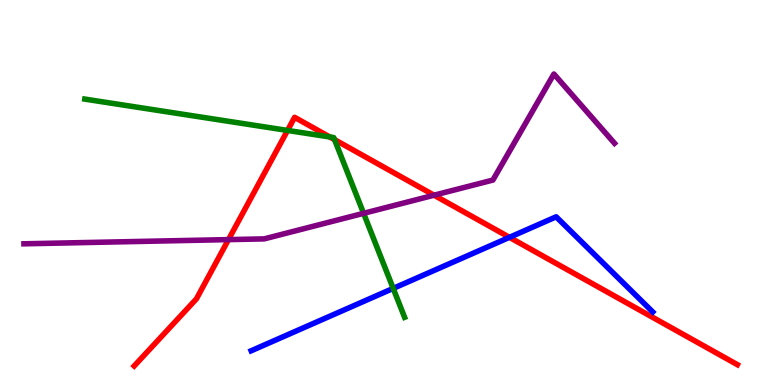[{'lines': ['blue', 'red'], 'intersections': [{'x': 6.57, 'y': 3.84}]}, {'lines': ['green', 'red'], 'intersections': [{'x': 3.71, 'y': 6.61}, {'x': 4.26, 'y': 6.44}, {'x': 4.32, 'y': 6.37}]}, {'lines': ['purple', 'red'], 'intersections': [{'x': 2.95, 'y': 3.78}, {'x': 5.6, 'y': 4.93}]}, {'lines': ['blue', 'green'], 'intersections': [{'x': 5.07, 'y': 2.51}]}, {'lines': ['blue', 'purple'], 'intersections': []}, {'lines': ['green', 'purple'], 'intersections': [{'x': 4.69, 'y': 4.46}]}]